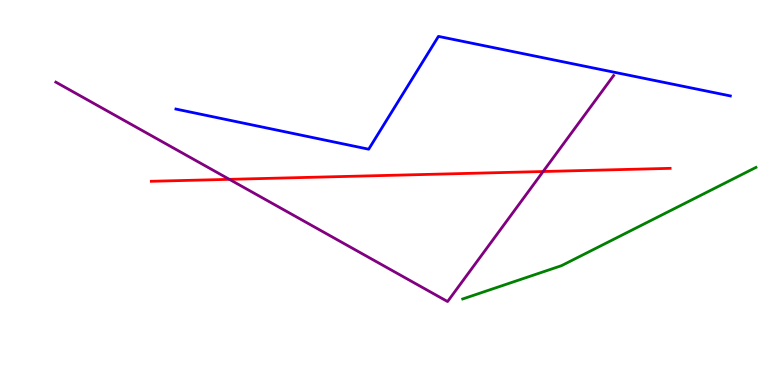[{'lines': ['blue', 'red'], 'intersections': []}, {'lines': ['green', 'red'], 'intersections': []}, {'lines': ['purple', 'red'], 'intersections': [{'x': 2.96, 'y': 5.34}, {'x': 7.01, 'y': 5.54}]}, {'lines': ['blue', 'green'], 'intersections': []}, {'lines': ['blue', 'purple'], 'intersections': []}, {'lines': ['green', 'purple'], 'intersections': []}]